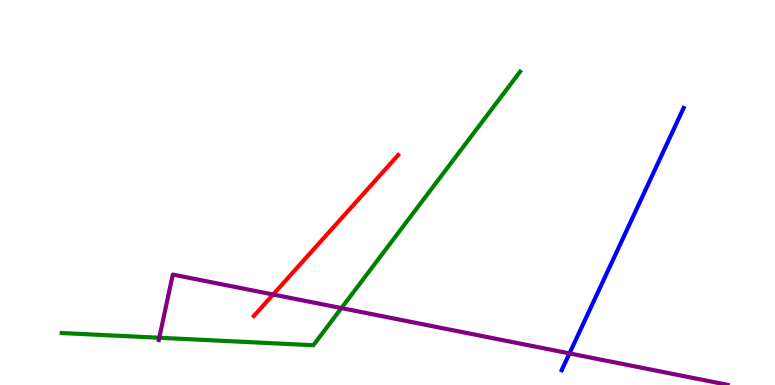[{'lines': ['blue', 'red'], 'intersections': []}, {'lines': ['green', 'red'], 'intersections': []}, {'lines': ['purple', 'red'], 'intersections': [{'x': 3.52, 'y': 2.35}]}, {'lines': ['blue', 'green'], 'intersections': []}, {'lines': ['blue', 'purple'], 'intersections': [{'x': 7.35, 'y': 0.821}]}, {'lines': ['green', 'purple'], 'intersections': [{'x': 2.06, 'y': 1.23}, {'x': 4.41, 'y': 2.0}]}]